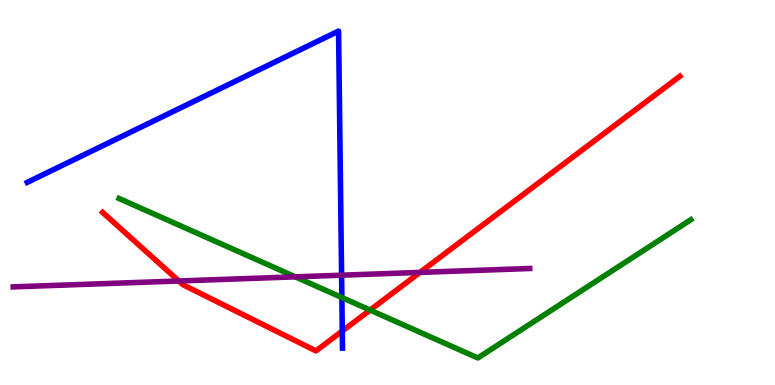[{'lines': ['blue', 'red'], 'intersections': [{'x': 4.42, 'y': 1.4}]}, {'lines': ['green', 'red'], 'intersections': [{'x': 4.78, 'y': 1.95}]}, {'lines': ['purple', 'red'], 'intersections': [{'x': 2.31, 'y': 2.7}, {'x': 5.42, 'y': 2.92}]}, {'lines': ['blue', 'green'], 'intersections': [{'x': 4.41, 'y': 2.27}]}, {'lines': ['blue', 'purple'], 'intersections': [{'x': 4.41, 'y': 2.85}]}, {'lines': ['green', 'purple'], 'intersections': [{'x': 3.81, 'y': 2.81}]}]